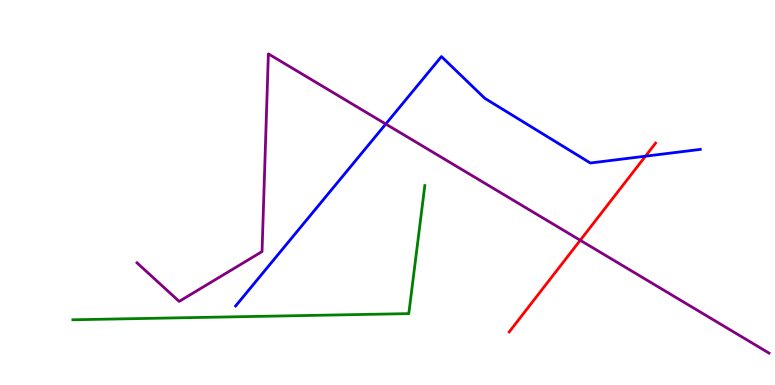[{'lines': ['blue', 'red'], 'intersections': [{'x': 8.33, 'y': 5.94}]}, {'lines': ['green', 'red'], 'intersections': []}, {'lines': ['purple', 'red'], 'intersections': [{'x': 7.49, 'y': 3.76}]}, {'lines': ['blue', 'green'], 'intersections': []}, {'lines': ['blue', 'purple'], 'intersections': [{'x': 4.98, 'y': 6.78}]}, {'lines': ['green', 'purple'], 'intersections': []}]